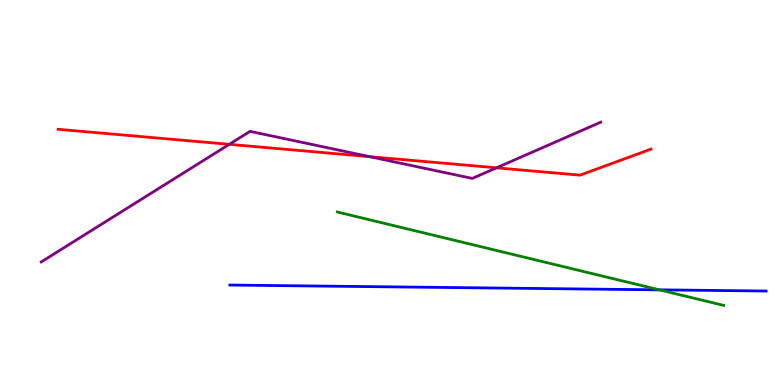[{'lines': ['blue', 'red'], 'intersections': []}, {'lines': ['green', 'red'], 'intersections': []}, {'lines': ['purple', 'red'], 'intersections': [{'x': 2.96, 'y': 6.25}, {'x': 4.77, 'y': 5.93}, {'x': 6.41, 'y': 5.64}]}, {'lines': ['blue', 'green'], 'intersections': [{'x': 8.51, 'y': 2.47}]}, {'lines': ['blue', 'purple'], 'intersections': []}, {'lines': ['green', 'purple'], 'intersections': []}]